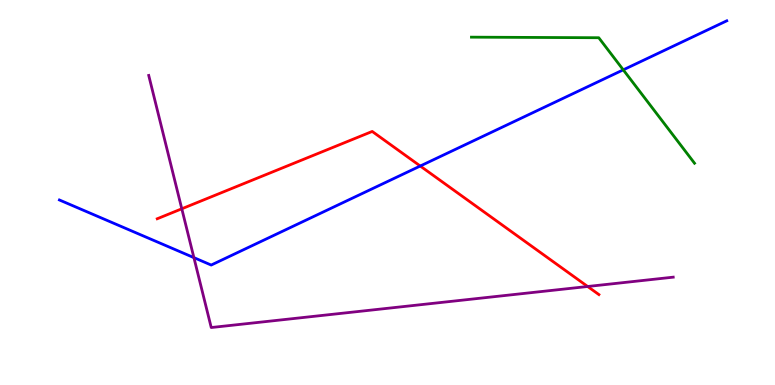[{'lines': ['blue', 'red'], 'intersections': [{'x': 5.42, 'y': 5.69}]}, {'lines': ['green', 'red'], 'intersections': []}, {'lines': ['purple', 'red'], 'intersections': [{'x': 2.35, 'y': 4.58}, {'x': 7.58, 'y': 2.56}]}, {'lines': ['blue', 'green'], 'intersections': [{'x': 8.04, 'y': 8.19}]}, {'lines': ['blue', 'purple'], 'intersections': [{'x': 2.5, 'y': 3.31}]}, {'lines': ['green', 'purple'], 'intersections': []}]